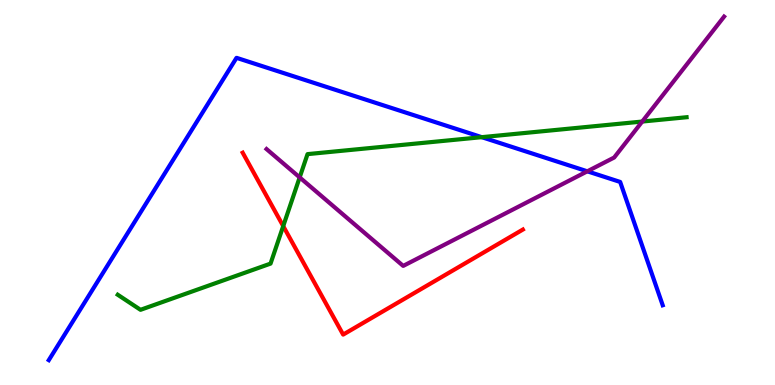[{'lines': ['blue', 'red'], 'intersections': []}, {'lines': ['green', 'red'], 'intersections': [{'x': 3.65, 'y': 4.13}]}, {'lines': ['purple', 'red'], 'intersections': []}, {'lines': ['blue', 'green'], 'intersections': [{'x': 6.22, 'y': 6.44}]}, {'lines': ['blue', 'purple'], 'intersections': [{'x': 7.58, 'y': 5.55}]}, {'lines': ['green', 'purple'], 'intersections': [{'x': 3.87, 'y': 5.39}, {'x': 8.29, 'y': 6.84}]}]